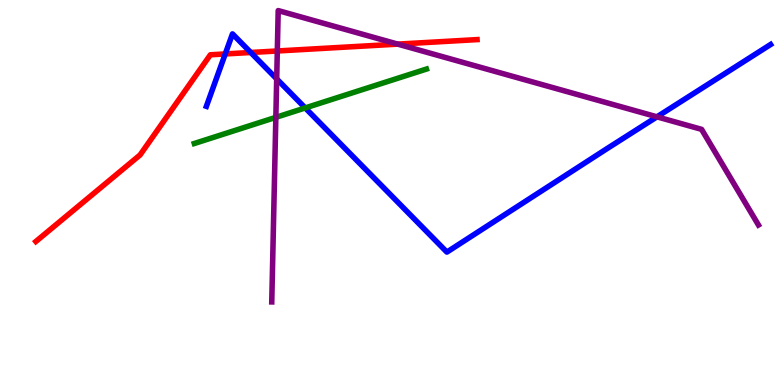[{'lines': ['blue', 'red'], 'intersections': [{'x': 2.91, 'y': 8.6}, {'x': 3.24, 'y': 8.64}]}, {'lines': ['green', 'red'], 'intersections': []}, {'lines': ['purple', 'red'], 'intersections': [{'x': 3.58, 'y': 8.68}, {'x': 5.13, 'y': 8.85}]}, {'lines': ['blue', 'green'], 'intersections': [{'x': 3.94, 'y': 7.2}]}, {'lines': ['blue', 'purple'], 'intersections': [{'x': 3.57, 'y': 7.95}, {'x': 8.48, 'y': 6.97}]}, {'lines': ['green', 'purple'], 'intersections': [{'x': 3.56, 'y': 6.95}]}]